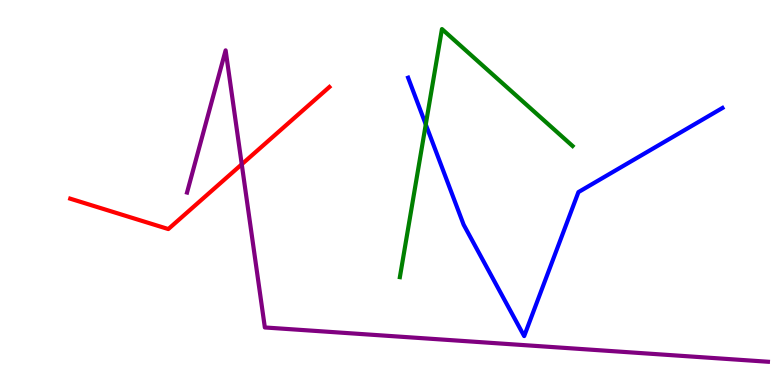[{'lines': ['blue', 'red'], 'intersections': []}, {'lines': ['green', 'red'], 'intersections': []}, {'lines': ['purple', 'red'], 'intersections': [{'x': 3.12, 'y': 5.73}]}, {'lines': ['blue', 'green'], 'intersections': [{'x': 5.49, 'y': 6.77}]}, {'lines': ['blue', 'purple'], 'intersections': []}, {'lines': ['green', 'purple'], 'intersections': []}]